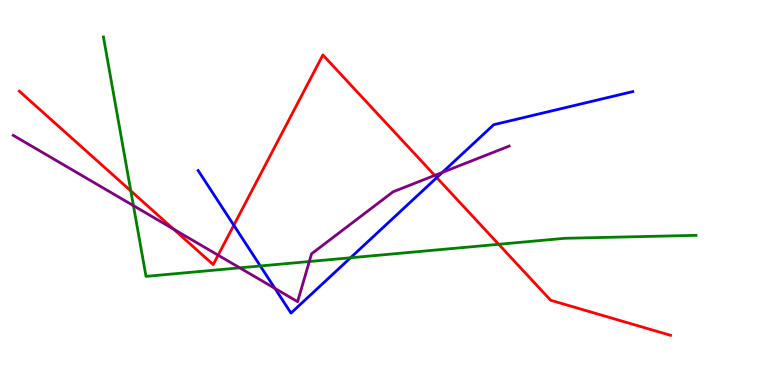[{'lines': ['blue', 'red'], 'intersections': [{'x': 3.02, 'y': 4.15}, {'x': 5.64, 'y': 5.39}]}, {'lines': ['green', 'red'], 'intersections': [{'x': 1.69, 'y': 5.04}, {'x': 6.43, 'y': 3.65}]}, {'lines': ['purple', 'red'], 'intersections': [{'x': 2.24, 'y': 4.05}, {'x': 2.81, 'y': 3.37}, {'x': 5.61, 'y': 5.44}]}, {'lines': ['blue', 'green'], 'intersections': [{'x': 3.36, 'y': 3.09}, {'x': 4.52, 'y': 3.3}]}, {'lines': ['blue', 'purple'], 'intersections': [{'x': 3.55, 'y': 2.51}, {'x': 5.71, 'y': 5.52}]}, {'lines': ['green', 'purple'], 'intersections': [{'x': 1.72, 'y': 4.66}, {'x': 3.09, 'y': 3.04}, {'x': 3.99, 'y': 3.21}]}]